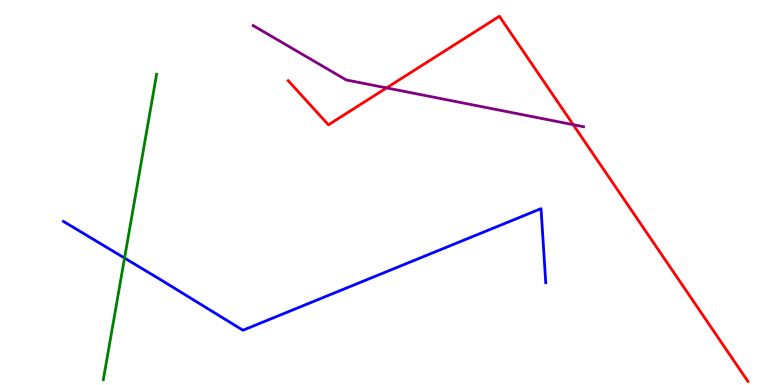[{'lines': ['blue', 'red'], 'intersections': []}, {'lines': ['green', 'red'], 'intersections': []}, {'lines': ['purple', 'red'], 'intersections': [{'x': 4.99, 'y': 7.72}, {'x': 7.4, 'y': 6.76}]}, {'lines': ['blue', 'green'], 'intersections': [{'x': 1.61, 'y': 3.3}]}, {'lines': ['blue', 'purple'], 'intersections': []}, {'lines': ['green', 'purple'], 'intersections': []}]